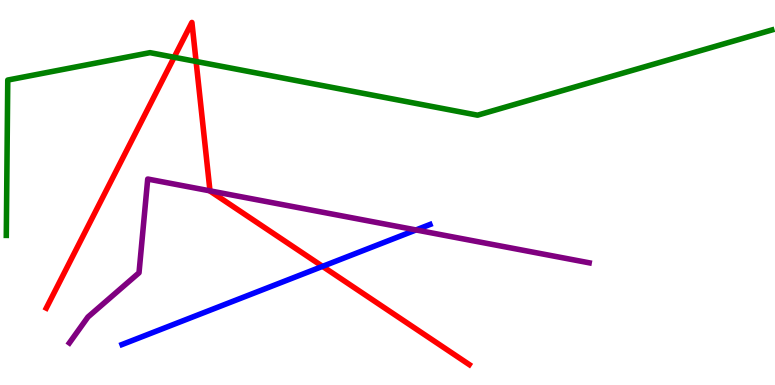[{'lines': ['blue', 'red'], 'intersections': [{'x': 4.16, 'y': 3.08}]}, {'lines': ['green', 'red'], 'intersections': [{'x': 2.25, 'y': 8.51}, {'x': 2.53, 'y': 8.4}]}, {'lines': ['purple', 'red'], 'intersections': [{'x': 2.71, 'y': 5.04}]}, {'lines': ['blue', 'green'], 'intersections': []}, {'lines': ['blue', 'purple'], 'intersections': [{'x': 5.37, 'y': 4.03}]}, {'lines': ['green', 'purple'], 'intersections': []}]